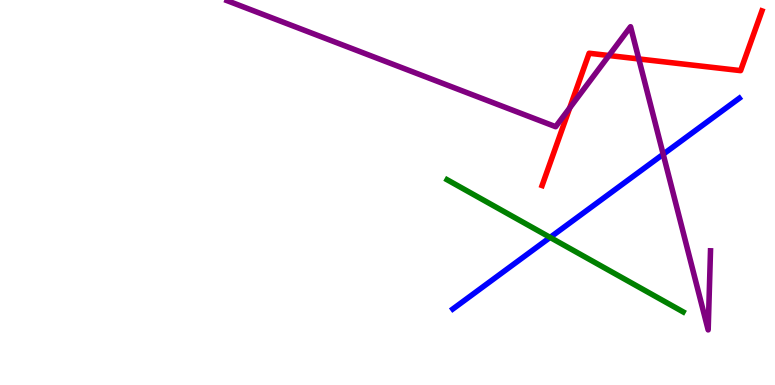[{'lines': ['blue', 'red'], 'intersections': []}, {'lines': ['green', 'red'], 'intersections': []}, {'lines': ['purple', 'red'], 'intersections': [{'x': 7.35, 'y': 7.2}, {'x': 7.86, 'y': 8.56}, {'x': 8.24, 'y': 8.47}]}, {'lines': ['blue', 'green'], 'intersections': [{'x': 7.1, 'y': 3.83}]}, {'lines': ['blue', 'purple'], 'intersections': [{'x': 8.56, 'y': 5.99}]}, {'lines': ['green', 'purple'], 'intersections': []}]